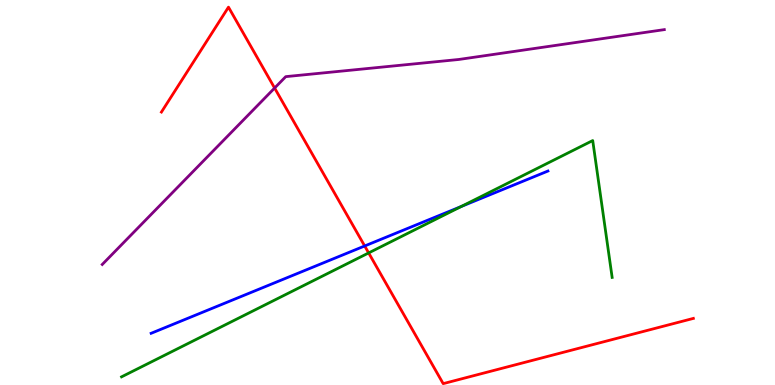[{'lines': ['blue', 'red'], 'intersections': [{'x': 4.71, 'y': 3.61}]}, {'lines': ['green', 'red'], 'intersections': [{'x': 4.76, 'y': 3.43}]}, {'lines': ['purple', 'red'], 'intersections': [{'x': 3.54, 'y': 7.71}]}, {'lines': ['blue', 'green'], 'intersections': [{'x': 5.95, 'y': 4.64}]}, {'lines': ['blue', 'purple'], 'intersections': []}, {'lines': ['green', 'purple'], 'intersections': []}]